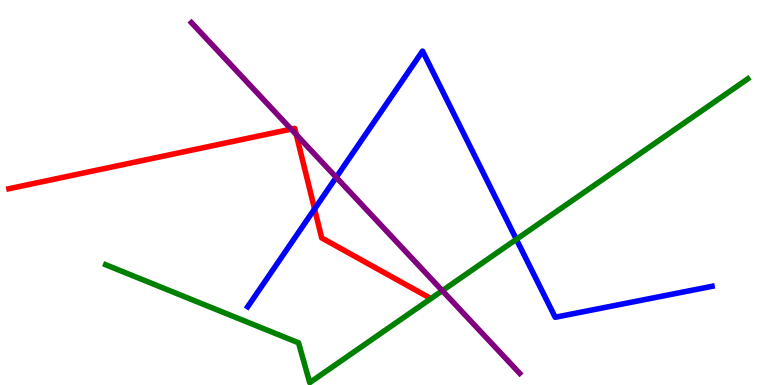[{'lines': ['blue', 'red'], 'intersections': [{'x': 4.06, 'y': 4.57}]}, {'lines': ['green', 'red'], 'intersections': []}, {'lines': ['purple', 'red'], 'intersections': [{'x': 3.76, 'y': 6.65}, {'x': 3.82, 'y': 6.5}]}, {'lines': ['blue', 'green'], 'intersections': [{'x': 6.66, 'y': 3.78}]}, {'lines': ['blue', 'purple'], 'intersections': [{'x': 4.34, 'y': 5.39}]}, {'lines': ['green', 'purple'], 'intersections': [{'x': 5.71, 'y': 2.45}]}]